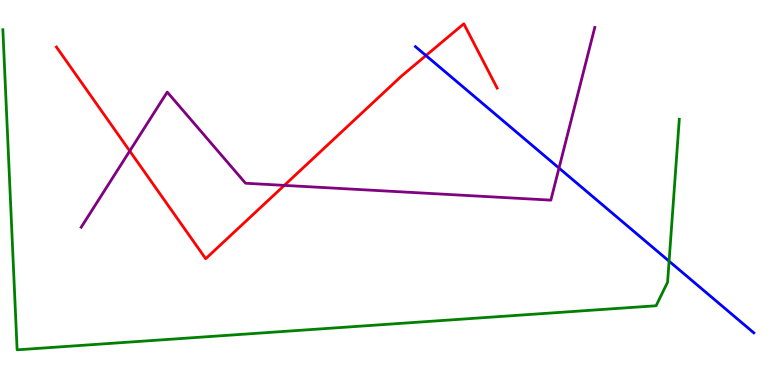[{'lines': ['blue', 'red'], 'intersections': [{'x': 5.5, 'y': 8.56}]}, {'lines': ['green', 'red'], 'intersections': []}, {'lines': ['purple', 'red'], 'intersections': [{'x': 1.67, 'y': 6.08}, {'x': 3.67, 'y': 5.18}]}, {'lines': ['blue', 'green'], 'intersections': [{'x': 8.63, 'y': 3.22}]}, {'lines': ['blue', 'purple'], 'intersections': [{'x': 7.21, 'y': 5.63}]}, {'lines': ['green', 'purple'], 'intersections': []}]